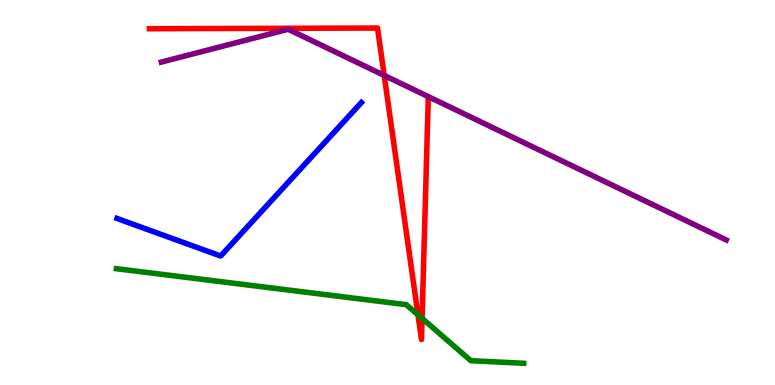[{'lines': ['blue', 'red'], 'intersections': []}, {'lines': ['green', 'red'], 'intersections': [{'x': 5.39, 'y': 1.82}, {'x': 5.45, 'y': 1.73}]}, {'lines': ['purple', 'red'], 'intersections': [{'x': 4.96, 'y': 8.04}]}, {'lines': ['blue', 'green'], 'intersections': []}, {'lines': ['blue', 'purple'], 'intersections': []}, {'lines': ['green', 'purple'], 'intersections': []}]